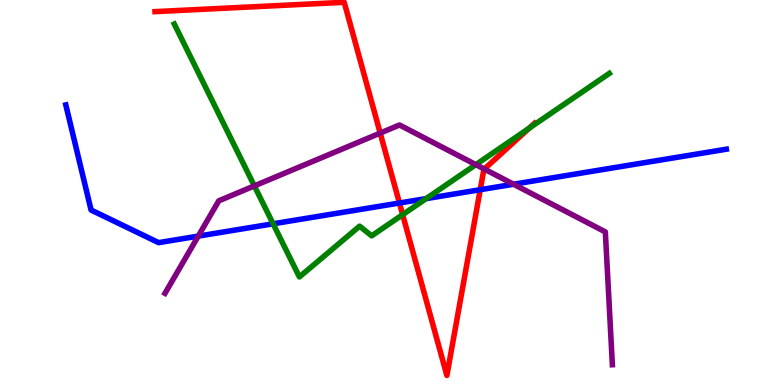[{'lines': ['blue', 'red'], 'intersections': [{'x': 5.15, 'y': 4.73}, {'x': 6.2, 'y': 5.07}]}, {'lines': ['green', 'red'], 'intersections': [{'x': 5.2, 'y': 4.42}, {'x': 6.83, 'y': 6.67}]}, {'lines': ['purple', 'red'], 'intersections': [{'x': 4.91, 'y': 6.54}, {'x': 6.25, 'y': 5.61}]}, {'lines': ['blue', 'green'], 'intersections': [{'x': 3.52, 'y': 4.19}, {'x': 5.5, 'y': 4.84}]}, {'lines': ['blue', 'purple'], 'intersections': [{'x': 2.56, 'y': 3.87}, {'x': 6.63, 'y': 5.21}]}, {'lines': ['green', 'purple'], 'intersections': [{'x': 3.28, 'y': 5.17}, {'x': 6.14, 'y': 5.72}]}]